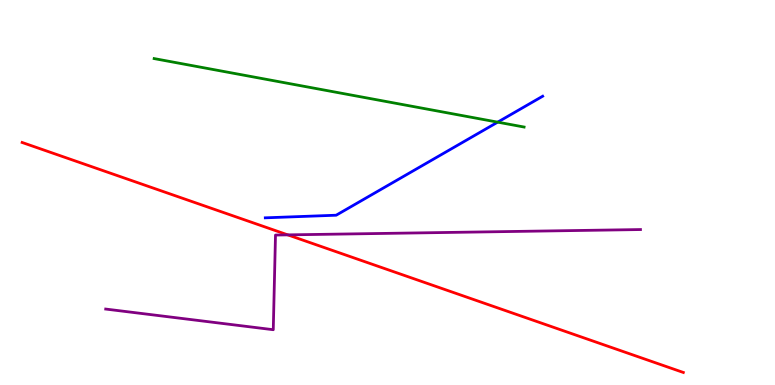[{'lines': ['blue', 'red'], 'intersections': []}, {'lines': ['green', 'red'], 'intersections': []}, {'lines': ['purple', 'red'], 'intersections': [{'x': 3.71, 'y': 3.9}]}, {'lines': ['blue', 'green'], 'intersections': [{'x': 6.42, 'y': 6.83}]}, {'lines': ['blue', 'purple'], 'intersections': []}, {'lines': ['green', 'purple'], 'intersections': []}]